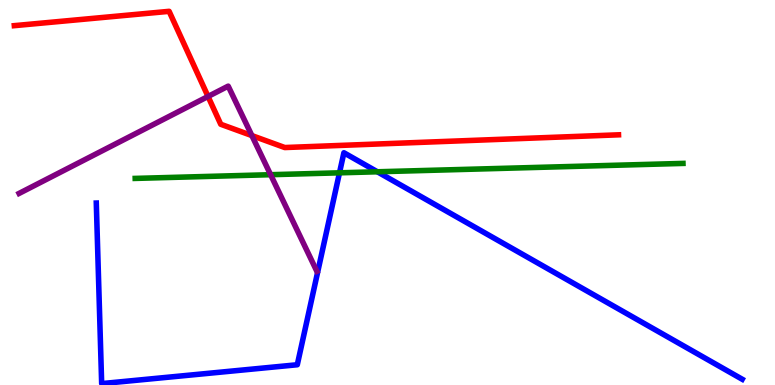[{'lines': ['blue', 'red'], 'intersections': []}, {'lines': ['green', 'red'], 'intersections': []}, {'lines': ['purple', 'red'], 'intersections': [{'x': 2.68, 'y': 7.49}, {'x': 3.25, 'y': 6.48}]}, {'lines': ['blue', 'green'], 'intersections': [{'x': 4.38, 'y': 5.51}, {'x': 4.87, 'y': 5.54}]}, {'lines': ['blue', 'purple'], 'intersections': []}, {'lines': ['green', 'purple'], 'intersections': [{'x': 3.49, 'y': 5.46}]}]